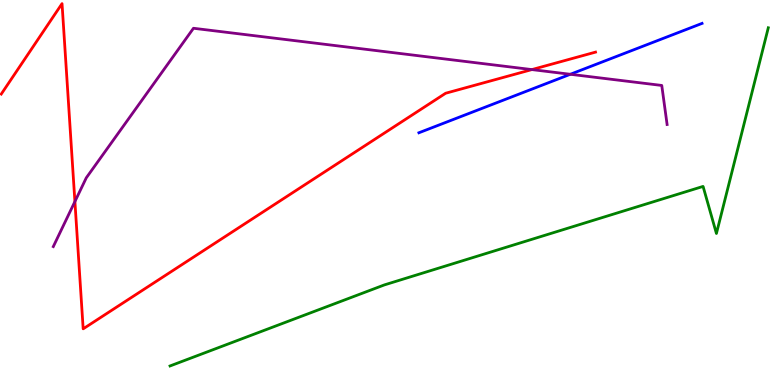[{'lines': ['blue', 'red'], 'intersections': []}, {'lines': ['green', 'red'], 'intersections': []}, {'lines': ['purple', 'red'], 'intersections': [{'x': 0.966, 'y': 4.76}, {'x': 6.86, 'y': 8.19}]}, {'lines': ['blue', 'green'], 'intersections': []}, {'lines': ['blue', 'purple'], 'intersections': [{'x': 7.36, 'y': 8.07}]}, {'lines': ['green', 'purple'], 'intersections': []}]